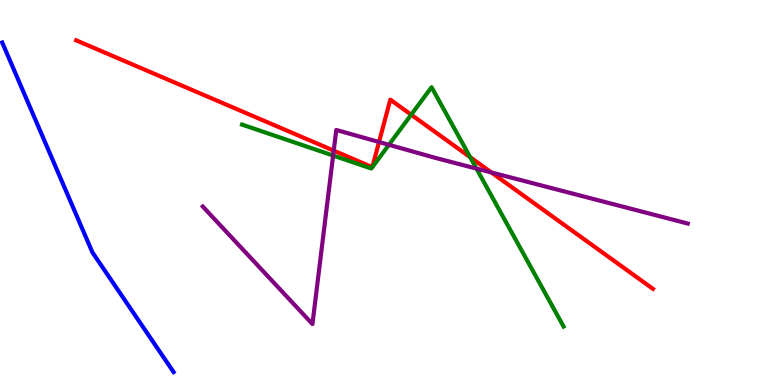[{'lines': ['blue', 'red'], 'intersections': []}, {'lines': ['green', 'red'], 'intersections': [{'x': 4.8, 'y': 5.66}, {'x': 4.8, 'y': 5.66}, {'x': 5.31, 'y': 7.02}, {'x': 6.07, 'y': 5.92}]}, {'lines': ['purple', 'red'], 'intersections': [{'x': 4.31, 'y': 6.09}, {'x': 4.89, 'y': 6.31}, {'x': 6.34, 'y': 5.52}]}, {'lines': ['blue', 'green'], 'intersections': []}, {'lines': ['blue', 'purple'], 'intersections': []}, {'lines': ['green', 'purple'], 'intersections': [{'x': 4.3, 'y': 5.96}, {'x': 5.02, 'y': 6.24}, {'x': 6.15, 'y': 5.62}]}]